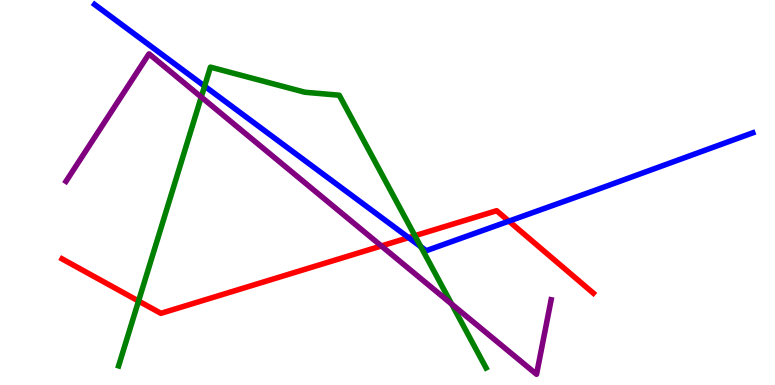[{'lines': ['blue', 'red'], 'intersections': [{'x': 5.27, 'y': 3.83}, {'x': 6.57, 'y': 4.26}]}, {'lines': ['green', 'red'], 'intersections': [{'x': 1.79, 'y': 2.18}, {'x': 5.35, 'y': 3.88}]}, {'lines': ['purple', 'red'], 'intersections': [{'x': 4.92, 'y': 3.61}]}, {'lines': ['blue', 'green'], 'intersections': [{'x': 2.64, 'y': 7.76}, {'x': 5.43, 'y': 3.59}]}, {'lines': ['blue', 'purple'], 'intersections': []}, {'lines': ['green', 'purple'], 'intersections': [{'x': 2.6, 'y': 7.48}, {'x': 5.83, 'y': 2.1}]}]